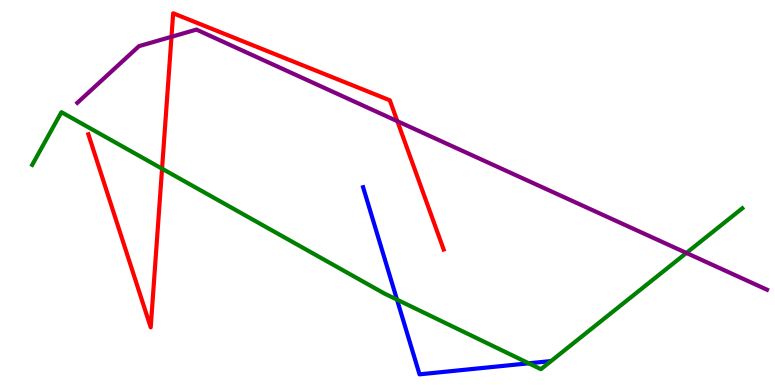[{'lines': ['blue', 'red'], 'intersections': []}, {'lines': ['green', 'red'], 'intersections': [{'x': 2.09, 'y': 5.62}]}, {'lines': ['purple', 'red'], 'intersections': [{'x': 2.21, 'y': 9.04}, {'x': 5.13, 'y': 6.85}]}, {'lines': ['blue', 'green'], 'intersections': [{'x': 5.12, 'y': 2.22}, {'x': 6.82, 'y': 0.563}]}, {'lines': ['blue', 'purple'], 'intersections': []}, {'lines': ['green', 'purple'], 'intersections': [{'x': 8.86, 'y': 3.43}]}]